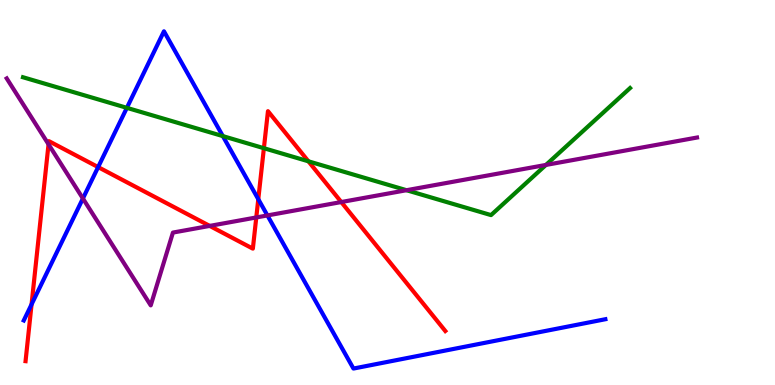[{'lines': ['blue', 'red'], 'intersections': [{'x': 0.407, 'y': 2.09}, {'x': 1.27, 'y': 5.66}, {'x': 3.33, 'y': 4.83}]}, {'lines': ['green', 'red'], 'intersections': [{'x': 3.41, 'y': 6.15}, {'x': 3.98, 'y': 5.81}]}, {'lines': ['purple', 'red'], 'intersections': [{'x': 0.626, 'y': 6.25}, {'x': 2.71, 'y': 4.13}, {'x': 3.31, 'y': 4.35}, {'x': 4.4, 'y': 4.75}]}, {'lines': ['blue', 'green'], 'intersections': [{'x': 1.64, 'y': 7.2}, {'x': 2.88, 'y': 6.46}]}, {'lines': ['blue', 'purple'], 'intersections': [{'x': 1.07, 'y': 4.84}, {'x': 3.45, 'y': 4.4}]}, {'lines': ['green', 'purple'], 'intersections': [{'x': 5.25, 'y': 5.06}, {'x': 7.04, 'y': 5.72}]}]